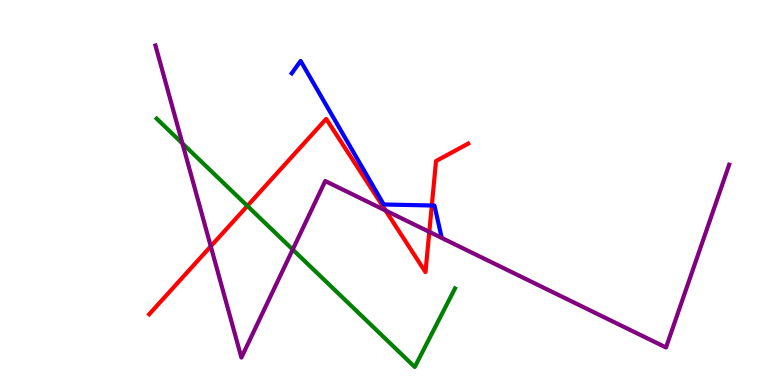[{'lines': ['blue', 'red'], 'intersections': [{'x': 5.57, 'y': 4.66}]}, {'lines': ['green', 'red'], 'intersections': [{'x': 3.19, 'y': 4.65}]}, {'lines': ['purple', 'red'], 'intersections': [{'x': 2.72, 'y': 3.6}, {'x': 4.97, 'y': 4.53}, {'x': 5.54, 'y': 3.98}]}, {'lines': ['blue', 'green'], 'intersections': []}, {'lines': ['blue', 'purple'], 'intersections': []}, {'lines': ['green', 'purple'], 'intersections': [{'x': 2.35, 'y': 6.27}, {'x': 3.78, 'y': 3.52}]}]